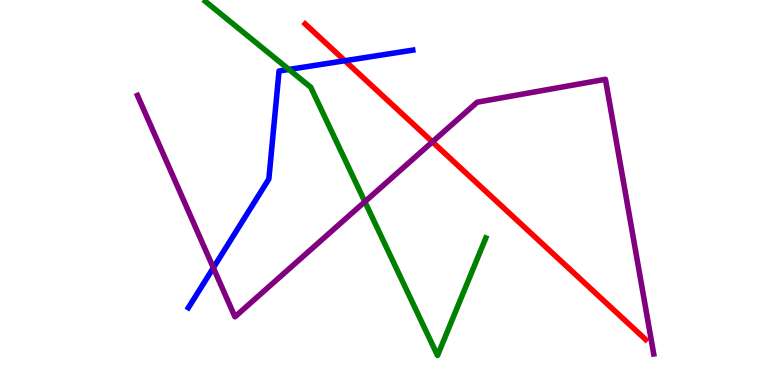[{'lines': ['blue', 'red'], 'intersections': [{'x': 4.45, 'y': 8.42}]}, {'lines': ['green', 'red'], 'intersections': []}, {'lines': ['purple', 'red'], 'intersections': [{'x': 5.58, 'y': 6.32}]}, {'lines': ['blue', 'green'], 'intersections': [{'x': 3.73, 'y': 8.2}]}, {'lines': ['blue', 'purple'], 'intersections': [{'x': 2.75, 'y': 3.04}]}, {'lines': ['green', 'purple'], 'intersections': [{'x': 4.71, 'y': 4.76}]}]